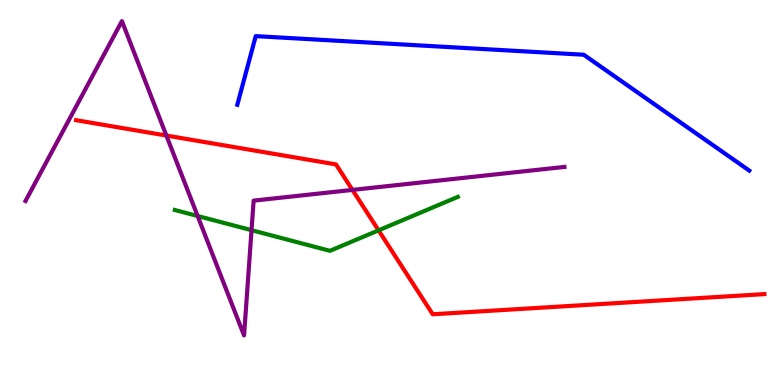[{'lines': ['blue', 'red'], 'intersections': []}, {'lines': ['green', 'red'], 'intersections': [{'x': 4.88, 'y': 4.02}]}, {'lines': ['purple', 'red'], 'intersections': [{'x': 2.15, 'y': 6.48}, {'x': 4.55, 'y': 5.07}]}, {'lines': ['blue', 'green'], 'intersections': []}, {'lines': ['blue', 'purple'], 'intersections': []}, {'lines': ['green', 'purple'], 'intersections': [{'x': 2.55, 'y': 4.39}, {'x': 3.25, 'y': 4.02}]}]